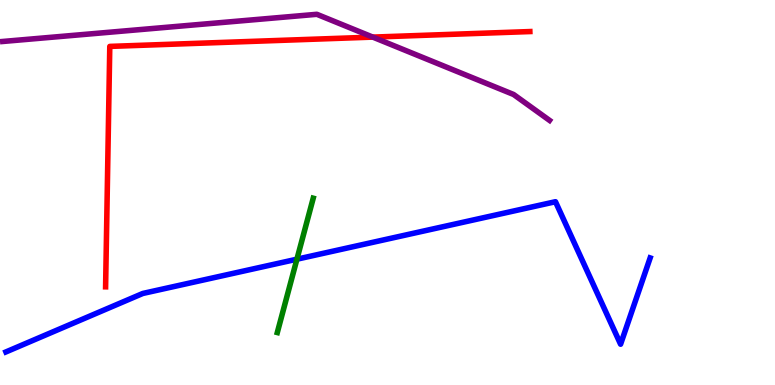[{'lines': ['blue', 'red'], 'intersections': []}, {'lines': ['green', 'red'], 'intersections': []}, {'lines': ['purple', 'red'], 'intersections': [{'x': 4.81, 'y': 9.04}]}, {'lines': ['blue', 'green'], 'intersections': [{'x': 3.83, 'y': 3.27}]}, {'lines': ['blue', 'purple'], 'intersections': []}, {'lines': ['green', 'purple'], 'intersections': []}]